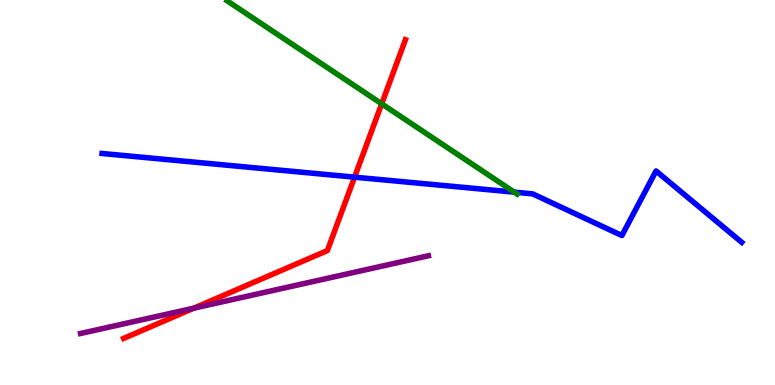[{'lines': ['blue', 'red'], 'intersections': [{'x': 4.57, 'y': 5.4}]}, {'lines': ['green', 'red'], 'intersections': [{'x': 4.93, 'y': 7.3}]}, {'lines': ['purple', 'red'], 'intersections': [{'x': 2.5, 'y': 1.99}]}, {'lines': ['blue', 'green'], 'intersections': [{'x': 6.64, 'y': 5.01}]}, {'lines': ['blue', 'purple'], 'intersections': []}, {'lines': ['green', 'purple'], 'intersections': []}]